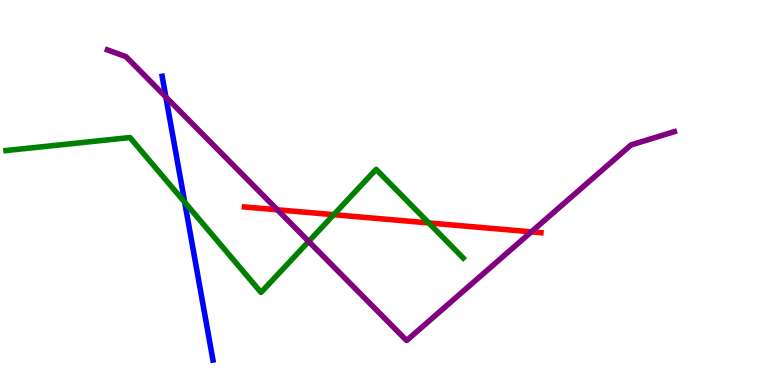[{'lines': ['blue', 'red'], 'intersections': []}, {'lines': ['green', 'red'], 'intersections': [{'x': 4.31, 'y': 4.42}, {'x': 5.53, 'y': 4.21}]}, {'lines': ['purple', 'red'], 'intersections': [{'x': 3.58, 'y': 4.55}, {'x': 6.86, 'y': 3.98}]}, {'lines': ['blue', 'green'], 'intersections': [{'x': 2.38, 'y': 4.75}]}, {'lines': ['blue', 'purple'], 'intersections': [{'x': 2.14, 'y': 7.48}]}, {'lines': ['green', 'purple'], 'intersections': [{'x': 3.98, 'y': 3.73}]}]